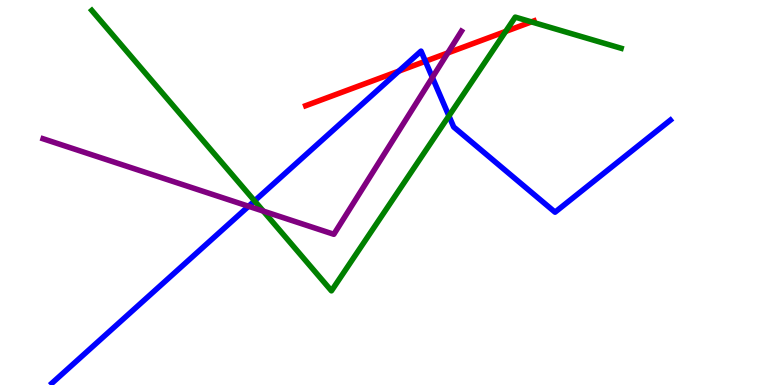[{'lines': ['blue', 'red'], 'intersections': [{'x': 5.15, 'y': 8.15}, {'x': 5.49, 'y': 8.41}]}, {'lines': ['green', 'red'], 'intersections': [{'x': 6.52, 'y': 9.18}, {'x': 6.86, 'y': 9.43}]}, {'lines': ['purple', 'red'], 'intersections': [{'x': 5.78, 'y': 8.63}]}, {'lines': ['blue', 'green'], 'intersections': [{'x': 3.28, 'y': 4.78}, {'x': 5.79, 'y': 6.99}]}, {'lines': ['blue', 'purple'], 'intersections': [{'x': 3.21, 'y': 4.64}, {'x': 5.58, 'y': 7.99}]}, {'lines': ['green', 'purple'], 'intersections': [{'x': 3.4, 'y': 4.52}]}]